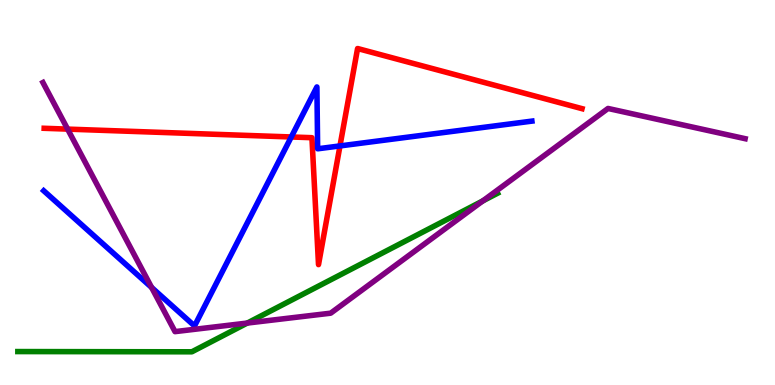[{'lines': ['blue', 'red'], 'intersections': [{'x': 3.76, 'y': 6.44}, {'x': 4.39, 'y': 6.21}]}, {'lines': ['green', 'red'], 'intersections': []}, {'lines': ['purple', 'red'], 'intersections': [{'x': 0.873, 'y': 6.65}]}, {'lines': ['blue', 'green'], 'intersections': []}, {'lines': ['blue', 'purple'], 'intersections': [{'x': 1.96, 'y': 2.53}]}, {'lines': ['green', 'purple'], 'intersections': [{'x': 3.19, 'y': 1.61}, {'x': 6.23, 'y': 4.78}]}]